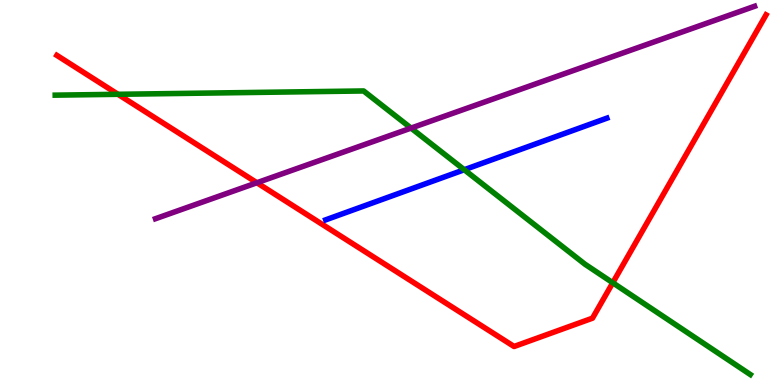[{'lines': ['blue', 'red'], 'intersections': []}, {'lines': ['green', 'red'], 'intersections': [{'x': 1.52, 'y': 7.55}, {'x': 7.91, 'y': 2.66}]}, {'lines': ['purple', 'red'], 'intersections': [{'x': 3.31, 'y': 5.25}]}, {'lines': ['blue', 'green'], 'intersections': [{'x': 5.99, 'y': 5.59}]}, {'lines': ['blue', 'purple'], 'intersections': []}, {'lines': ['green', 'purple'], 'intersections': [{'x': 5.3, 'y': 6.67}]}]